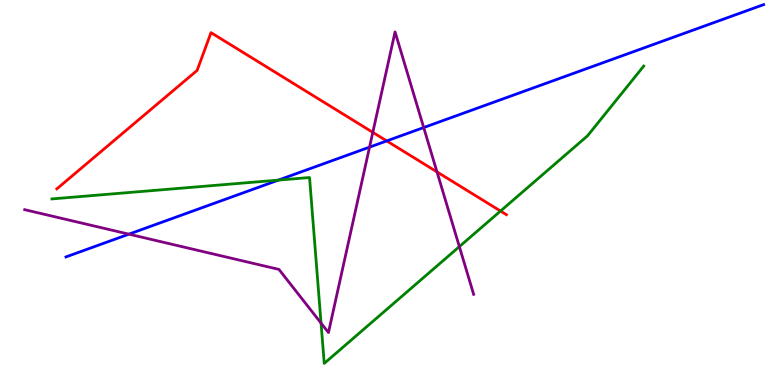[{'lines': ['blue', 'red'], 'intersections': [{'x': 4.99, 'y': 6.34}]}, {'lines': ['green', 'red'], 'intersections': [{'x': 6.46, 'y': 4.52}]}, {'lines': ['purple', 'red'], 'intersections': [{'x': 4.81, 'y': 6.56}, {'x': 5.64, 'y': 5.54}]}, {'lines': ['blue', 'green'], 'intersections': [{'x': 3.59, 'y': 5.32}]}, {'lines': ['blue', 'purple'], 'intersections': [{'x': 1.66, 'y': 3.92}, {'x': 4.77, 'y': 6.18}, {'x': 5.47, 'y': 6.69}]}, {'lines': ['green', 'purple'], 'intersections': [{'x': 4.14, 'y': 1.61}, {'x': 5.93, 'y': 3.59}]}]